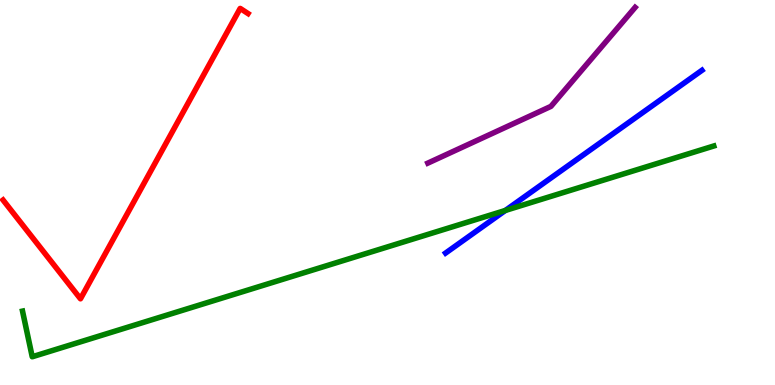[{'lines': ['blue', 'red'], 'intersections': []}, {'lines': ['green', 'red'], 'intersections': []}, {'lines': ['purple', 'red'], 'intersections': []}, {'lines': ['blue', 'green'], 'intersections': [{'x': 6.52, 'y': 4.53}]}, {'lines': ['blue', 'purple'], 'intersections': []}, {'lines': ['green', 'purple'], 'intersections': []}]